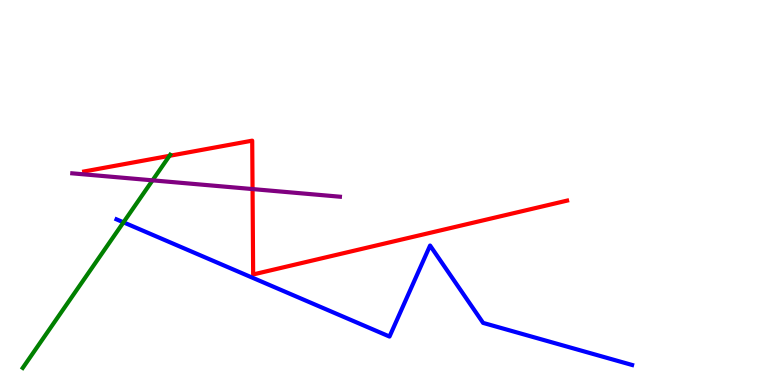[{'lines': ['blue', 'red'], 'intersections': []}, {'lines': ['green', 'red'], 'intersections': [{'x': 2.19, 'y': 5.95}]}, {'lines': ['purple', 'red'], 'intersections': [{'x': 3.26, 'y': 5.09}]}, {'lines': ['blue', 'green'], 'intersections': [{'x': 1.59, 'y': 4.23}]}, {'lines': ['blue', 'purple'], 'intersections': []}, {'lines': ['green', 'purple'], 'intersections': [{'x': 1.97, 'y': 5.32}]}]